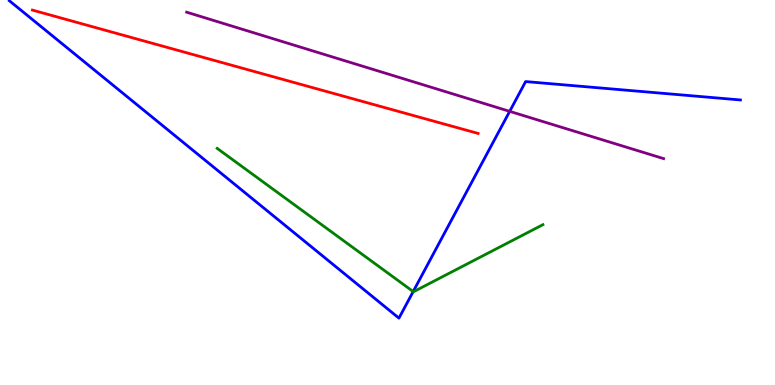[{'lines': ['blue', 'red'], 'intersections': []}, {'lines': ['green', 'red'], 'intersections': []}, {'lines': ['purple', 'red'], 'intersections': []}, {'lines': ['blue', 'green'], 'intersections': [{'x': 5.33, 'y': 2.43}]}, {'lines': ['blue', 'purple'], 'intersections': [{'x': 6.58, 'y': 7.11}]}, {'lines': ['green', 'purple'], 'intersections': []}]